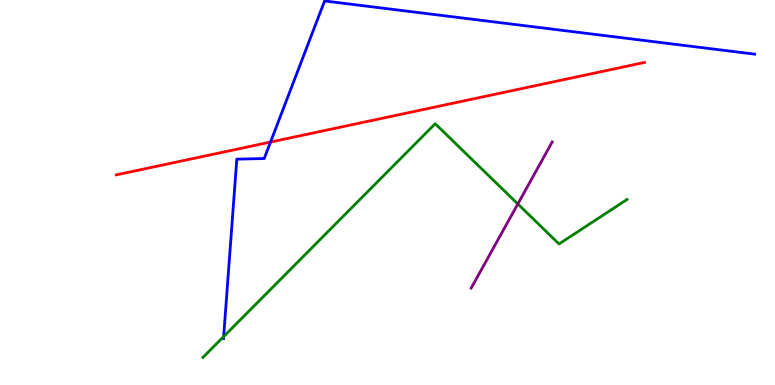[{'lines': ['blue', 'red'], 'intersections': [{'x': 3.49, 'y': 6.31}]}, {'lines': ['green', 'red'], 'intersections': []}, {'lines': ['purple', 'red'], 'intersections': []}, {'lines': ['blue', 'green'], 'intersections': [{'x': 2.89, 'y': 1.26}]}, {'lines': ['blue', 'purple'], 'intersections': []}, {'lines': ['green', 'purple'], 'intersections': [{'x': 6.68, 'y': 4.7}]}]